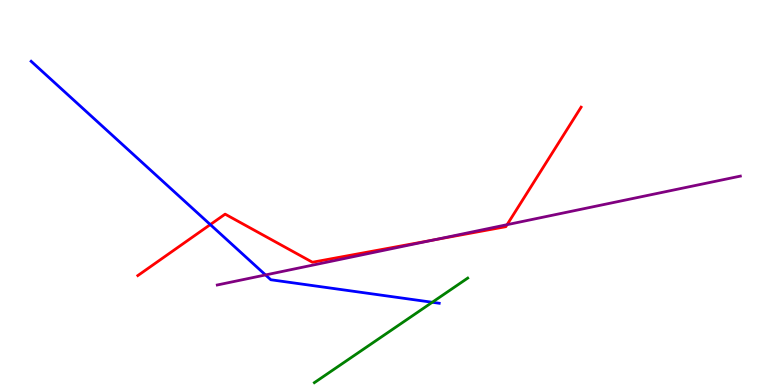[{'lines': ['blue', 'red'], 'intersections': [{'x': 2.71, 'y': 4.17}]}, {'lines': ['green', 'red'], 'intersections': []}, {'lines': ['purple', 'red'], 'intersections': [{'x': 5.6, 'y': 3.77}, {'x': 6.54, 'y': 4.16}]}, {'lines': ['blue', 'green'], 'intersections': [{'x': 5.58, 'y': 2.15}]}, {'lines': ['blue', 'purple'], 'intersections': [{'x': 3.43, 'y': 2.86}]}, {'lines': ['green', 'purple'], 'intersections': []}]